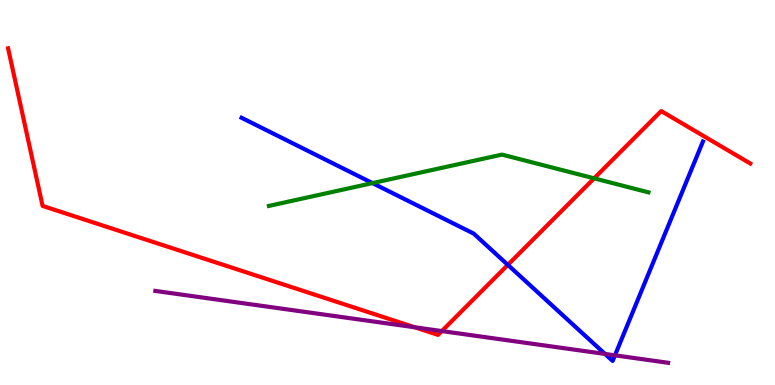[{'lines': ['blue', 'red'], 'intersections': [{'x': 6.55, 'y': 3.12}]}, {'lines': ['green', 'red'], 'intersections': [{'x': 7.67, 'y': 5.37}]}, {'lines': ['purple', 'red'], 'intersections': [{'x': 5.35, 'y': 1.5}, {'x': 5.7, 'y': 1.4}]}, {'lines': ['blue', 'green'], 'intersections': [{'x': 4.81, 'y': 5.24}]}, {'lines': ['blue', 'purple'], 'intersections': [{'x': 7.81, 'y': 0.807}, {'x': 7.93, 'y': 0.771}]}, {'lines': ['green', 'purple'], 'intersections': []}]